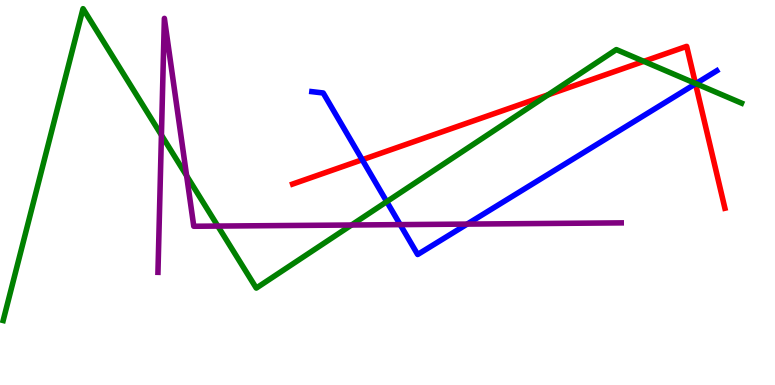[{'lines': ['blue', 'red'], 'intersections': [{'x': 4.67, 'y': 5.85}, {'x': 8.97, 'y': 7.82}]}, {'lines': ['green', 'red'], 'intersections': [{'x': 7.07, 'y': 7.54}, {'x': 8.31, 'y': 8.41}, {'x': 8.97, 'y': 7.83}]}, {'lines': ['purple', 'red'], 'intersections': []}, {'lines': ['blue', 'green'], 'intersections': [{'x': 4.99, 'y': 4.76}, {'x': 8.98, 'y': 7.83}]}, {'lines': ['blue', 'purple'], 'intersections': [{'x': 5.16, 'y': 4.17}, {'x': 6.03, 'y': 4.18}]}, {'lines': ['green', 'purple'], 'intersections': [{'x': 2.08, 'y': 6.49}, {'x': 2.41, 'y': 5.44}, {'x': 2.81, 'y': 4.13}, {'x': 4.54, 'y': 4.16}]}]